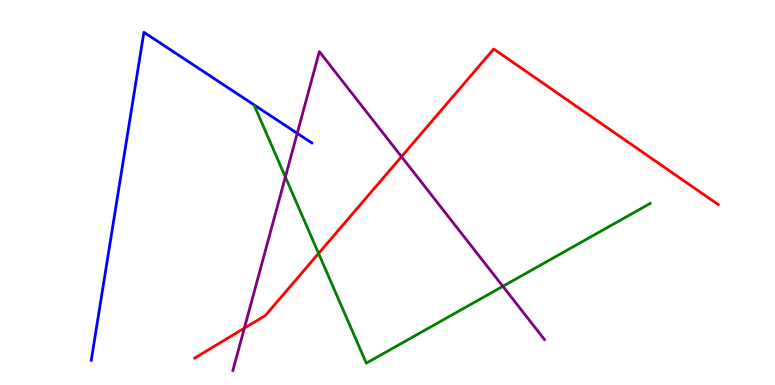[{'lines': ['blue', 'red'], 'intersections': []}, {'lines': ['green', 'red'], 'intersections': [{'x': 4.11, 'y': 3.42}]}, {'lines': ['purple', 'red'], 'intersections': [{'x': 3.15, 'y': 1.48}, {'x': 5.18, 'y': 5.93}]}, {'lines': ['blue', 'green'], 'intersections': []}, {'lines': ['blue', 'purple'], 'intersections': [{'x': 3.84, 'y': 6.54}]}, {'lines': ['green', 'purple'], 'intersections': [{'x': 3.68, 'y': 5.4}, {'x': 6.49, 'y': 2.56}]}]